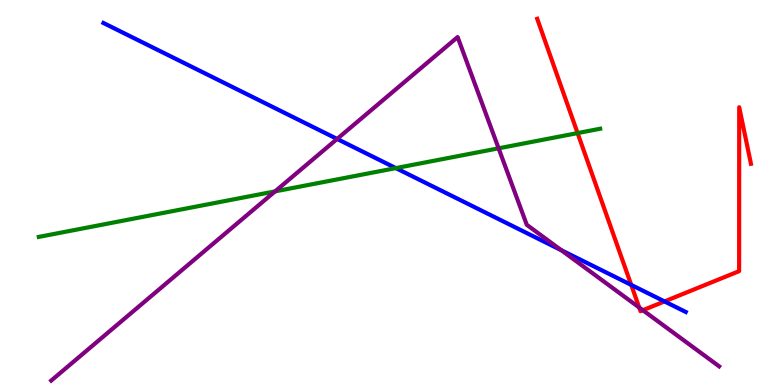[{'lines': ['blue', 'red'], 'intersections': [{'x': 8.14, 'y': 2.6}, {'x': 8.57, 'y': 2.17}]}, {'lines': ['green', 'red'], 'intersections': [{'x': 7.45, 'y': 6.54}]}, {'lines': ['purple', 'red'], 'intersections': [{'x': 8.25, 'y': 2.01}, {'x': 8.29, 'y': 1.94}]}, {'lines': ['blue', 'green'], 'intersections': [{'x': 5.11, 'y': 5.63}]}, {'lines': ['blue', 'purple'], 'intersections': [{'x': 4.35, 'y': 6.39}, {'x': 7.24, 'y': 3.5}]}, {'lines': ['green', 'purple'], 'intersections': [{'x': 3.55, 'y': 5.03}, {'x': 6.43, 'y': 6.15}]}]